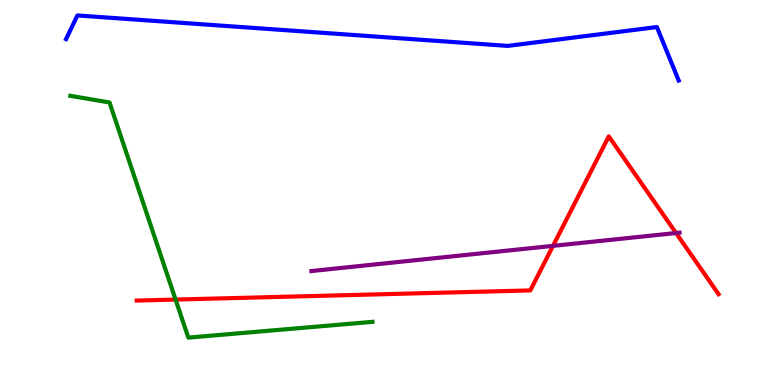[{'lines': ['blue', 'red'], 'intersections': []}, {'lines': ['green', 'red'], 'intersections': [{'x': 2.27, 'y': 2.22}]}, {'lines': ['purple', 'red'], 'intersections': [{'x': 7.14, 'y': 3.61}, {'x': 8.72, 'y': 3.95}]}, {'lines': ['blue', 'green'], 'intersections': []}, {'lines': ['blue', 'purple'], 'intersections': []}, {'lines': ['green', 'purple'], 'intersections': []}]